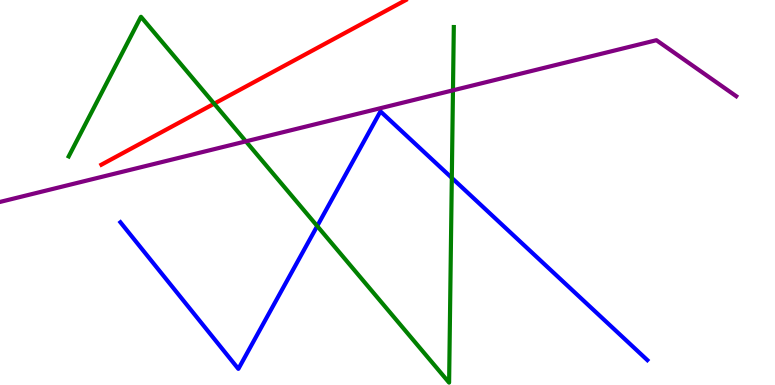[{'lines': ['blue', 'red'], 'intersections': []}, {'lines': ['green', 'red'], 'intersections': [{'x': 2.76, 'y': 7.31}]}, {'lines': ['purple', 'red'], 'intersections': []}, {'lines': ['blue', 'green'], 'intersections': [{'x': 4.09, 'y': 4.13}, {'x': 5.83, 'y': 5.38}]}, {'lines': ['blue', 'purple'], 'intersections': []}, {'lines': ['green', 'purple'], 'intersections': [{'x': 3.17, 'y': 6.33}, {'x': 5.84, 'y': 7.65}]}]